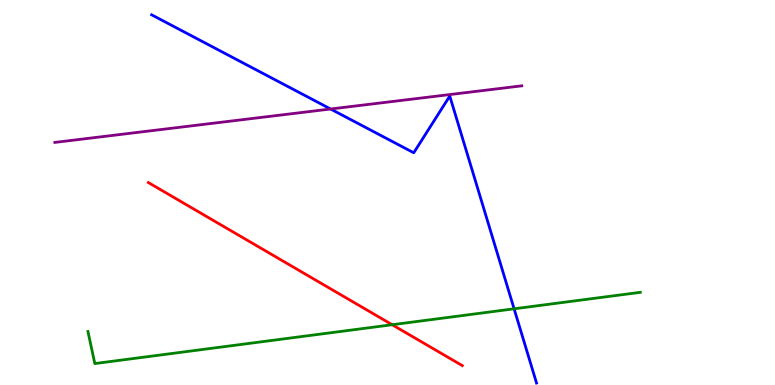[{'lines': ['blue', 'red'], 'intersections': []}, {'lines': ['green', 'red'], 'intersections': [{'x': 5.06, 'y': 1.57}]}, {'lines': ['purple', 'red'], 'intersections': []}, {'lines': ['blue', 'green'], 'intersections': [{'x': 6.63, 'y': 1.98}]}, {'lines': ['blue', 'purple'], 'intersections': [{'x': 4.27, 'y': 7.17}]}, {'lines': ['green', 'purple'], 'intersections': []}]